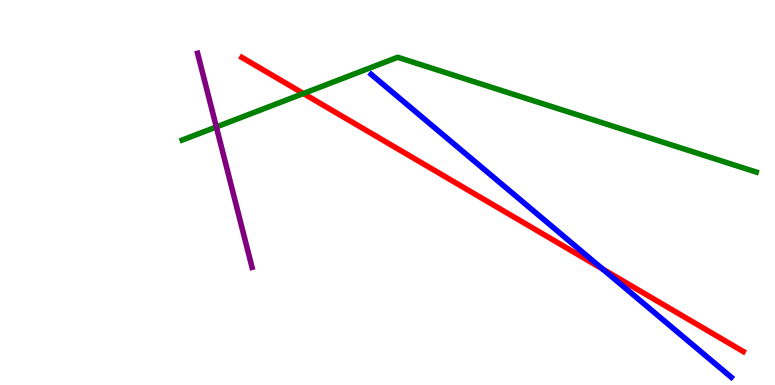[{'lines': ['blue', 'red'], 'intersections': [{'x': 7.78, 'y': 3.01}]}, {'lines': ['green', 'red'], 'intersections': [{'x': 3.91, 'y': 7.57}]}, {'lines': ['purple', 'red'], 'intersections': []}, {'lines': ['blue', 'green'], 'intersections': []}, {'lines': ['blue', 'purple'], 'intersections': []}, {'lines': ['green', 'purple'], 'intersections': [{'x': 2.79, 'y': 6.7}]}]